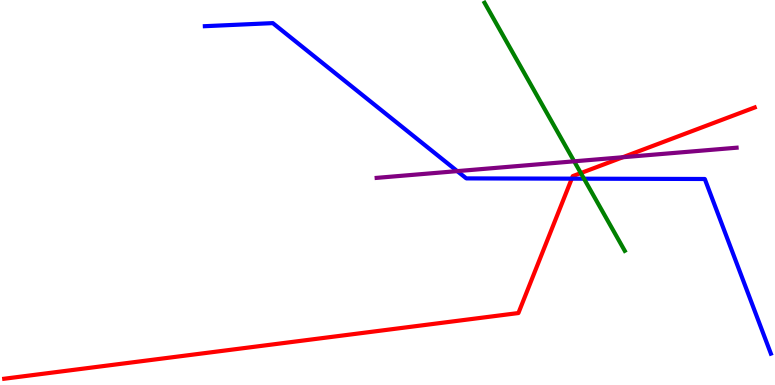[{'lines': ['blue', 'red'], 'intersections': [{'x': 7.38, 'y': 5.36}]}, {'lines': ['green', 'red'], 'intersections': [{'x': 7.49, 'y': 5.5}]}, {'lines': ['purple', 'red'], 'intersections': [{'x': 8.04, 'y': 5.92}]}, {'lines': ['blue', 'green'], 'intersections': [{'x': 7.54, 'y': 5.36}]}, {'lines': ['blue', 'purple'], 'intersections': [{'x': 5.9, 'y': 5.56}]}, {'lines': ['green', 'purple'], 'intersections': [{'x': 7.41, 'y': 5.81}]}]